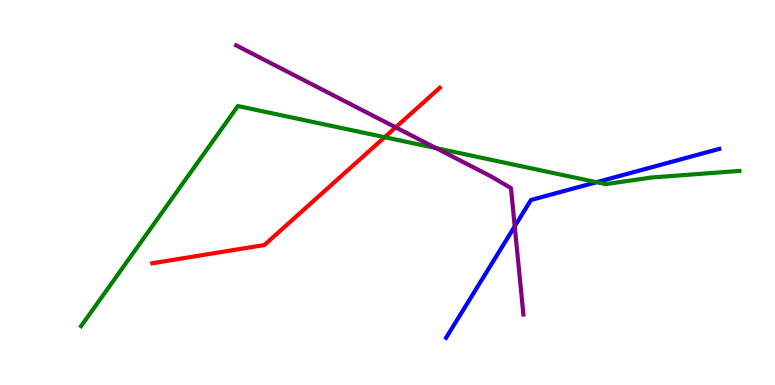[{'lines': ['blue', 'red'], 'intersections': []}, {'lines': ['green', 'red'], 'intersections': [{'x': 4.96, 'y': 6.44}]}, {'lines': ['purple', 'red'], 'intersections': [{'x': 5.11, 'y': 6.69}]}, {'lines': ['blue', 'green'], 'intersections': [{'x': 7.7, 'y': 5.27}]}, {'lines': ['blue', 'purple'], 'intersections': [{'x': 6.64, 'y': 4.12}]}, {'lines': ['green', 'purple'], 'intersections': [{'x': 5.63, 'y': 6.15}]}]